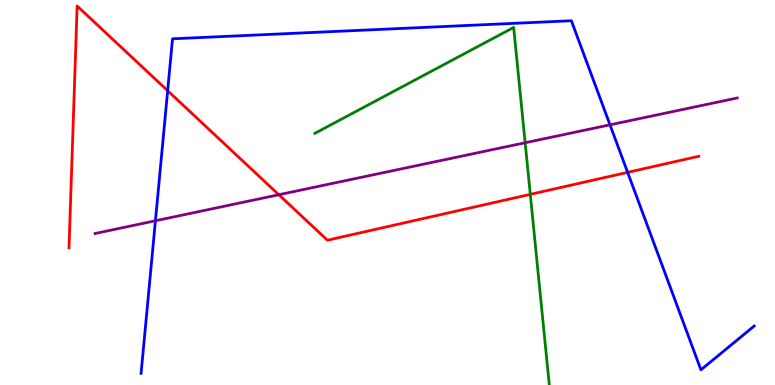[{'lines': ['blue', 'red'], 'intersections': [{'x': 2.16, 'y': 7.64}, {'x': 8.1, 'y': 5.52}]}, {'lines': ['green', 'red'], 'intersections': [{'x': 6.84, 'y': 4.95}]}, {'lines': ['purple', 'red'], 'intersections': [{'x': 3.6, 'y': 4.94}]}, {'lines': ['blue', 'green'], 'intersections': []}, {'lines': ['blue', 'purple'], 'intersections': [{'x': 2.01, 'y': 4.27}, {'x': 7.87, 'y': 6.76}]}, {'lines': ['green', 'purple'], 'intersections': [{'x': 6.78, 'y': 6.29}]}]